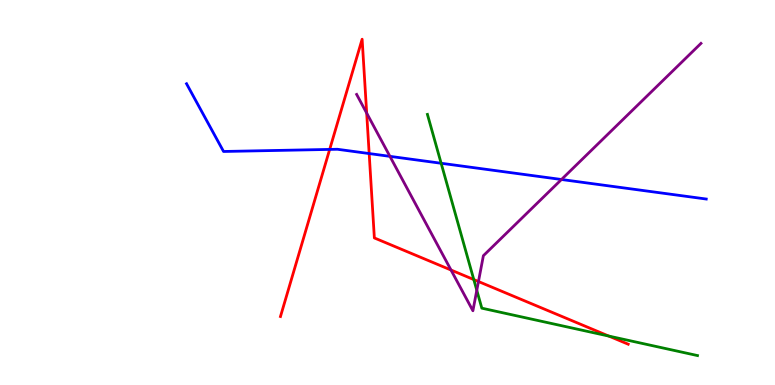[{'lines': ['blue', 'red'], 'intersections': [{'x': 4.25, 'y': 6.12}, {'x': 4.76, 'y': 6.01}]}, {'lines': ['green', 'red'], 'intersections': [{'x': 6.11, 'y': 2.74}, {'x': 7.86, 'y': 1.27}]}, {'lines': ['purple', 'red'], 'intersections': [{'x': 4.73, 'y': 7.06}, {'x': 5.82, 'y': 2.99}, {'x': 6.17, 'y': 2.69}]}, {'lines': ['blue', 'green'], 'intersections': [{'x': 5.69, 'y': 5.76}]}, {'lines': ['blue', 'purple'], 'intersections': [{'x': 5.03, 'y': 5.94}, {'x': 7.24, 'y': 5.34}]}, {'lines': ['green', 'purple'], 'intersections': [{'x': 6.15, 'y': 2.46}]}]